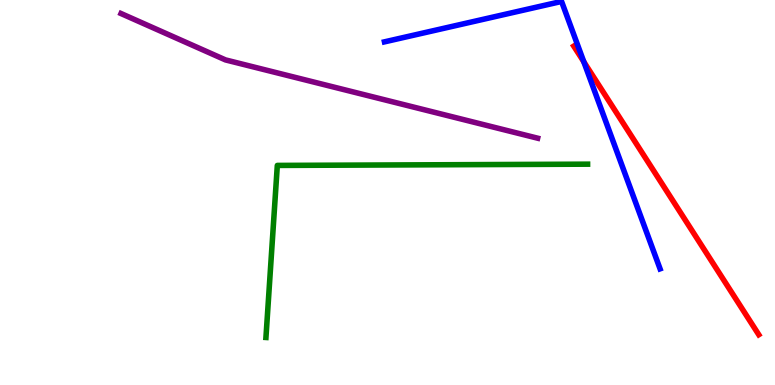[{'lines': ['blue', 'red'], 'intersections': [{'x': 7.53, 'y': 8.4}]}, {'lines': ['green', 'red'], 'intersections': []}, {'lines': ['purple', 'red'], 'intersections': []}, {'lines': ['blue', 'green'], 'intersections': []}, {'lines': ['blue', 'purple'], 'intersections': []}, {'lines': ['green', 'purple'], 'intersections': []}]